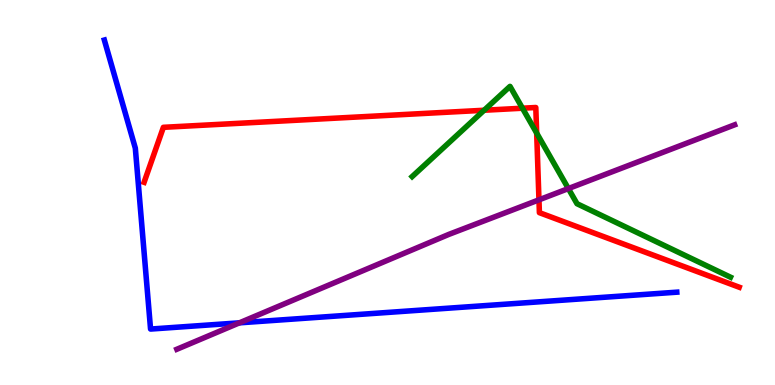[{'lines': ['blue', 'red'], 'intersections': []}, {'lines': ['green', 'red'], 'intersections': [{'x': 6.25, 'y': 7.14}, {'x': 6.74, 'y': 7.19}, {'x': 6.92, 'y': 6.54}]}, {'lines': ['purple', 'red'], 'intersections': [{'x': 6.95, 'y': 4.81}]}, {'lines': ['blue', 'green'], 'intersections': []}, {'lines': ['blue', 'purple'], 'intersections': [{'x': 3.09, 'y': 1.61}]}, {'lines': ['green', 'purple'], 'intersections': [{'x': 7.33, 'y': 5.1}]}]